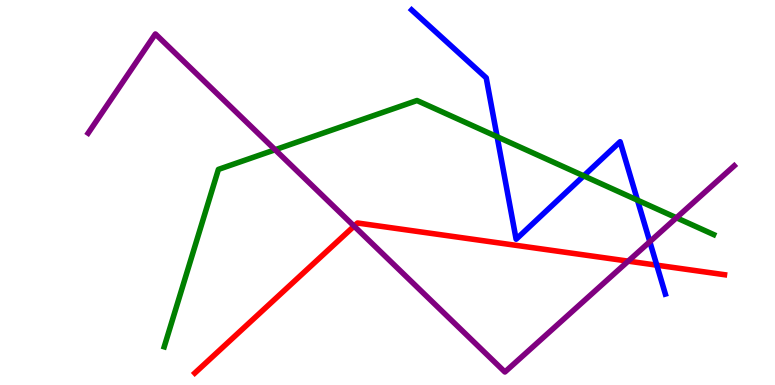[{'lines': ['blue', 'red'], 'intersections': [{'x': 8.47, 'y': 3.11}]}, {'lines': ['green', 'red'], 'intersections': []}, {'lines': ['purple', 'red'], 'intersections': [{'x': 4.57, 'y': 4.13}, {'x': 8.11, 'y': 3.22}]}, {'lines': ['blue', 'green'], 'intersections': [{'x': 6.41, 'y': 6.45}, {'x': 7.53, 'y': 5.43}, {'x': 8.23, 'y': 4.8}]}, {'lines': ['blue', 'purple'], 'intersections': [{'x': 8.38, 'y': 3.72}]}, {'lines': ['green', 'purple'], 'intersections': [{'x': 3.55, 'y': 6.11}, {'x': 8.73, 'y': 4.34}]}]